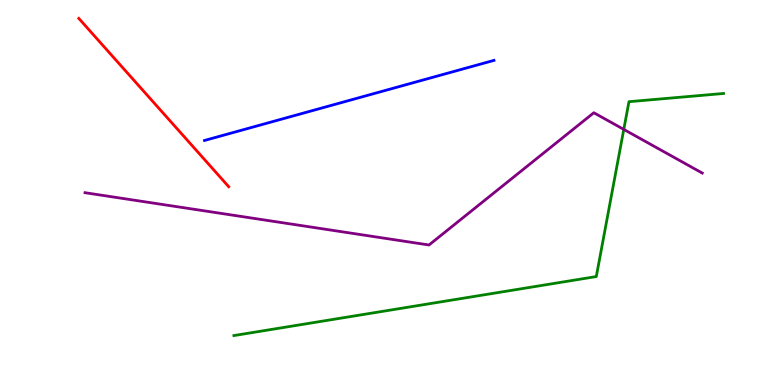[{'lines': ['blue', 'red'], 'intersections': []}, {'lines': ['green', 'red'], 'intersections': []}, {'lines': ['purple', 'red'], 'intersections': []}, {'lines': ['blue', 'green'], 'intersections': []}, {'lines': ['blue', 'purple'], 'intersections': []}, {'lines': ['green', 'purple'], 'intersections': [{'x': 8.05, 'y': 6.64}]}]